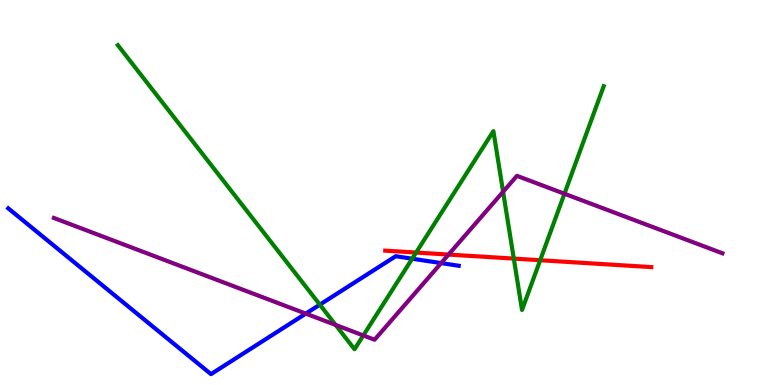[{'lines': ['blue', 'red'], 'intersections': []}, {'lines': ['green', 'red'], 'intersections': [{'x': 5.37, 'y': 3.44}, {'x': 6.63, 'y': 3.28}, {'x': 6.97, 'y': 3.24}]}, {'lines': ['purple', 'red'], 'intersections': [{'x': 5.79, 'y': 3.39}]}, {'lines': ['blue', 'green'], 'intersections': [{'x': 4.13, 'y': 2.09}, {'x': 5.32, 'y': 3.28}]}, {'lines': ['blue', 'purple'], 'intersections': [{'x': 3.95, 'y': 1.85}, {'x': 5.69, 'y': 3.17}]}, {'lines': ['green', 'purple'], 'intersections': [{'x': 4.33, 'y': 1.56}, {'x': 4.69, 'y': 1.29}, {'x': 6.49, 'y': 5.02}, {'x': 7.28, 'y': 4.97}]}]